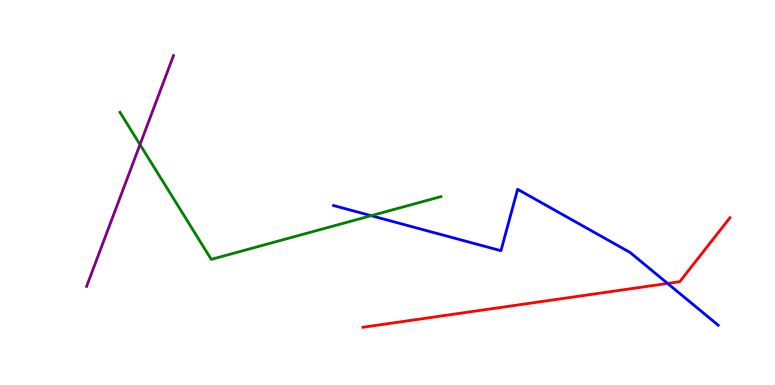[{'lines': ['blue', 'red'], 'intersections': [{'x': 8.61, 'y': 2.64}]}, {'lines': ['green', 'red'], 'intersections': []}, {'lines': ['purple', 'red'], 'intersections': []}, {'lines': ['blue', 'green'], 'intersections': [{'x': 4.79, 'y': 4.4}]}, {'lines': ['blue', 'purple'], 'intersections': []}, {'lines': ['green', 'purple'], 'intersections': [{'x': 1.81, 'y': 6.25}]}]